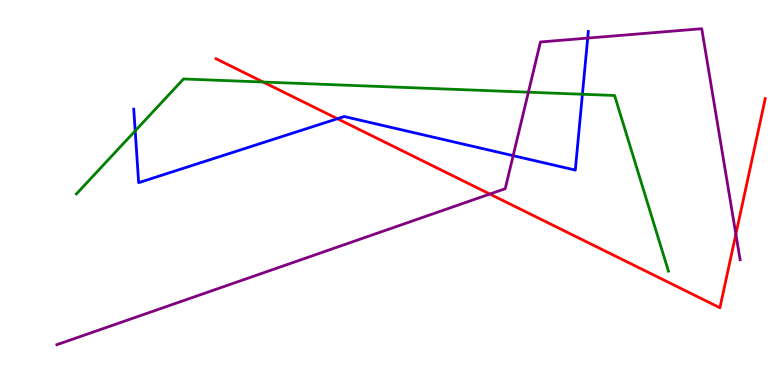[{'lines': ['blue', 'red'], 'intersections': [{'x': 4.35, 'y': 6.92}]}, {'lines': ['green', 'red'], 'intersections': [{'x': 3.4, 'y': 7.87}]}, {'lines': ['purple', 'red'], 'intersections': [{'x': 6.32, 'y': 4.96}, {'x': 9.5, 'y': 3.92}]}, {'lines': ['blue', 'green'], 'intersections': [{'x': 1.74, 'y': 6.6}, {'x': 7.52, 'y': 7.55}]}, {'lines': ['blue', 'purple'], 'intersections': [{'x': 6.62, 'y': 5.96}, {'x': 7.58, 'y': 9.01}]}, {'lines': ['green', 'purple'], 'intersections': [{'x': 6.82, 'y': 7.61}]}]